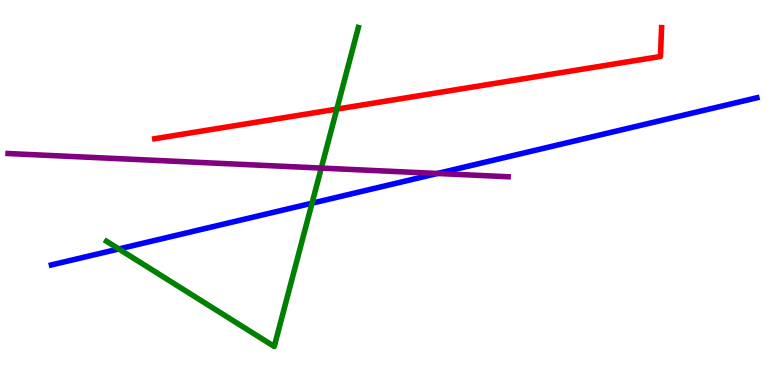[{'lines': ['blue', 'red'], 'intersections': []}, {'lines': ['green', 'red'], 'intersections': [{'x': 4.35, 'y': 7.17}]}, {'lines': ['purple', 'red'], 'intersections': []}, {'lines': ['blue', 'green'], 'intersections': [{'x': 1.53, 'y': 3.53}, {'x': 4.03, 'y': 4.72}]}, {'lines': ['blue', 'purple'], 'intersections': [{'x': 5.64, 'y': 5.49}]}, {'lines': ['green', 'purple'], 'intersections': [{'x': 4.15, 'y': 5.63}]}]